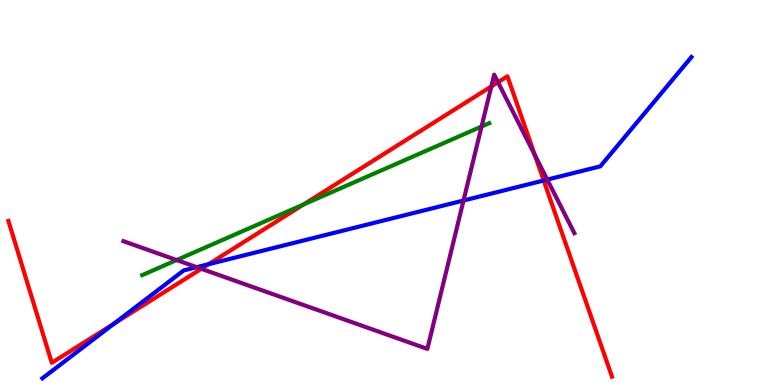[{'lines': ['blue', 'red'], 'intersections': [{'x': 1.47, 'y': 1.59}, {'x': 2.69, 'y': 3.14}, {'x': 7.02, 'y': 5.31}]}, {'lines': ['green', 'red'], 'intersections': [{'x': 3.92, 'y': 4.69}]}, {'lines': ['purple', 'red'], 'intersections': [{'x': 2.6, 'y': 3.02}, {'x': 6.34, 'y': 7.76}, {'x': 6.43, 'y': 7.86}, {'x': 6.9, 'y': 5.98}]}, {'lines': ['blue', 'green'], 'intersections': []}, {'lines': ['blue', 'purple'], 'intersections': [{'x': 2.54, 'y': 3.06}, {'x': 5.98, 'y': 4.79}, {'x': 7.06, 'y': 5.34}]}, {'lines': ['green', 'purple'], 'intersections': [{'x': 2.28, 'y': 3.25}, {'x': 6.21, 'y': 6.71}]}]